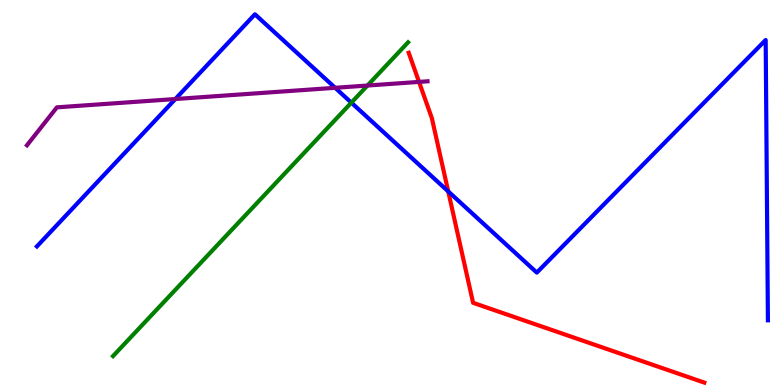[{'lines': ['blue', 'red'], 'intersections': [{'x': 5.78, 'y': 5.03}]}, {'lines': ['green', 'red'], 'intersections': []}, {'lines': ['purple', 'red'], 'intersections': [{'x': 5.41, 'y': 7.87}]}, {'lines': ['blue', 'green'], 'intersections': [{'x': 4.53, 'y': 7.33}]}, {'lines': ['blue', 'purple'], 'intersections': [{'x': 2.26, 'y': 7.43}, {'x': 4.32, 'y': 7.72}]}, {'lines': ['green', 'purple'], 'intersections': [{'x': 4.74, 'y': 7.78}]}]